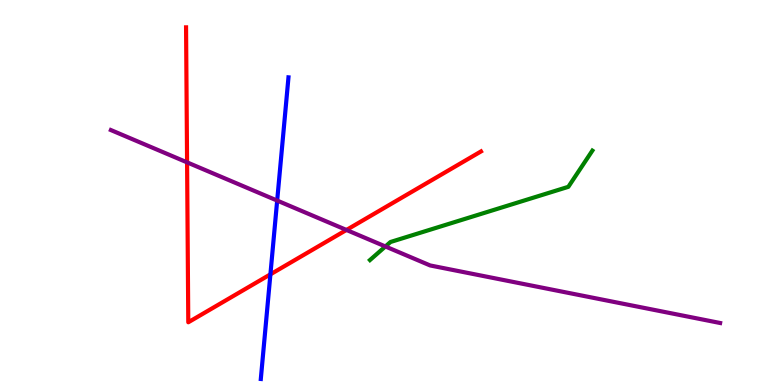[{'lines': ['blue', 'red'], 'intersections': [{'x': 3.49, 'y': 2.87}]}, {'lines': ['green', 'red'], 'intersections': []}, {'lines': ['purple', 'red'], 'intersections': [{'x': 2.41, 'y': 5.78}, {'x': 4.47, 'y': 4.03}]}, {'lines': ['blue', 'green'], 'intersections': []}, {'lines': ['blue', 'purple'], 'intersections': [{'x': 3.58, 'y': 4.79}]}, {'lines': ['green', 'purple'], 'intersections': [{'x': 4.97, 'y': 3.6}]}]